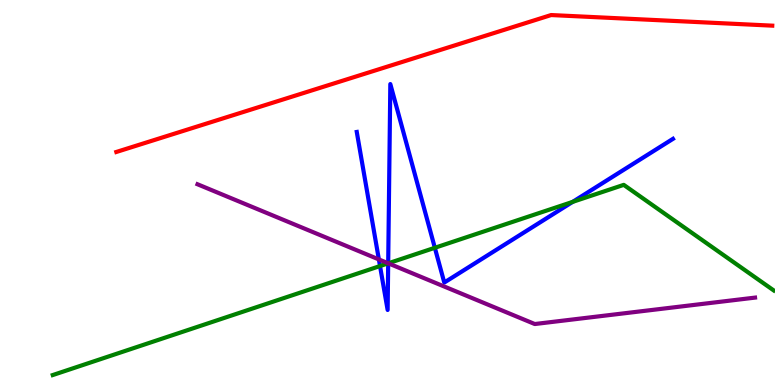[{'lines': ['blue', 'red'], 'intersections': []}, {'lines': ['green', 'red'], 'intersections': []}, {'lines': ['purple', 'red'], 'intersections': []}, {'lines': ['blue', 'green'], 'intersections': [{'x': 4.9, 'y': 3.09}, {'x': 5.01, 'y': 3.16}, {'x': 5.61, 'y': 3.56}, {'x': 7.39, 'y': 4.76}]}, {'lines': ['blue', 'purple'], 'intersections': [{'x': 4.89, 'y': 3.26}, {'x': 5.01, 'y': 3.16}]}, {'lines': ['green', 'purple'], 'intersections': [{'x': 5.01, 'y': 3.16}]}]